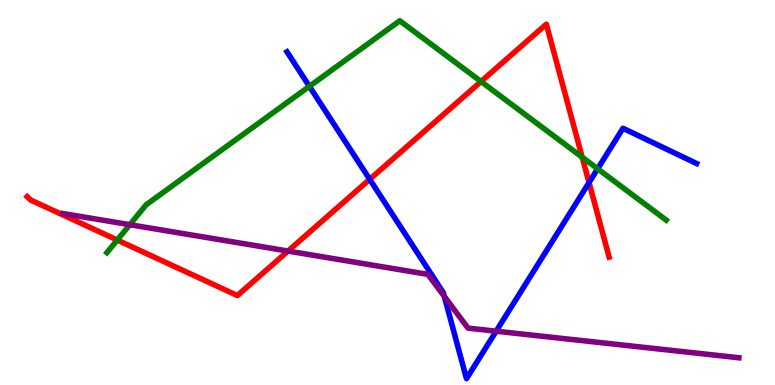[{'lines': ['blue', 'red'], 'intersections': [{'x': 4.77, 'y': 5.34}, {'x': 7.6, 'y': 5.26}]}, {'lines': ['green', 'red'], 'intersections': [{'x': 1.51, 'y': 3.77}, {'x': 6.21, 'y': 7.88}, {'x': 7.51, 'y': 5.92}]}, {'lines': ['purple', 'red'], 'intersections': [{'x': 3.72, 'y': 3.48}]}, {'lines': ['blue', 'green'], 'intersections': [{'x': 3.99, 'y': 7.76}, {'x': 7.71, 'y': 5.62}]}, {'lines': ['blue', 'purple'], 'intersections': [{'x': 5.73, 'y': 2.3}, {'x': 6.4, 'y': 1.4}]}, {'lines': ['green', 'purple'], 'intersections': [{'x': 1.67, 'y': 4.16}]}]